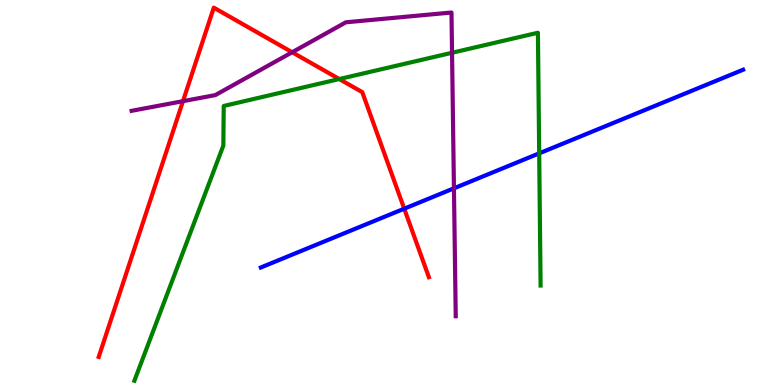[{'lines': ['blue', 'red'], 'intersections': [{'x': 5.22, 'y': 4.58}]}, {'lines': ['green', 'red'], 'intersections': [{'x': 4.38, 'y': 7.95}]}, {'lines': ['purple', 'red'], 'intersections': [{'x': 2.36, 'y': 7.37}, {'x': 3.77, 'y': 8.64}]}, {'lines': ['blue', 'green'], 'intersections': [{'x': 6.96, 'y': 6.02}]}, {'lines': ['blue', 'purple'], 'intersections': [{'x': 5.86, 'y': 5.11}]}, {'lines': ['green', 'purple'], 'intersections': [{'x': 5.83, 'y': 8.63}]}]